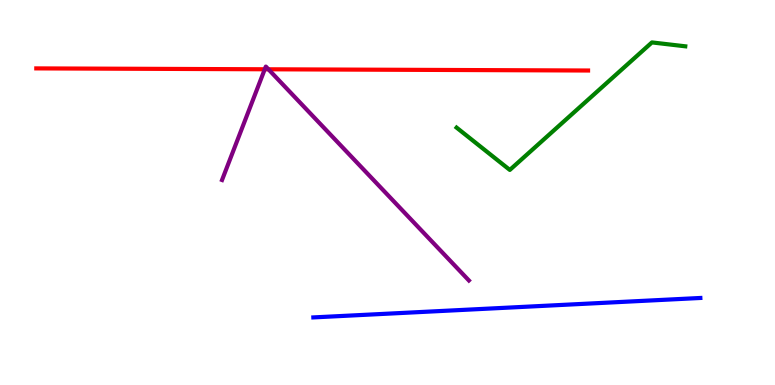[{'lines': ['blue', 'red'], 'intersections': []}, {'lines': ['green', 'red'], 'intersections': []}, {'lines': ['purple', 'red'], 'intersections': [{'x': 3.42, 'y': 8.2}, {'x': 3.46, 'y': 8.2}]}, {'lines': ['blue', 'green'], 'intersections': []}, {'lines': ['blue', 'purple'], 'intersections': []}, {'lines': ['green', 'purple'], 'intersections': []}]